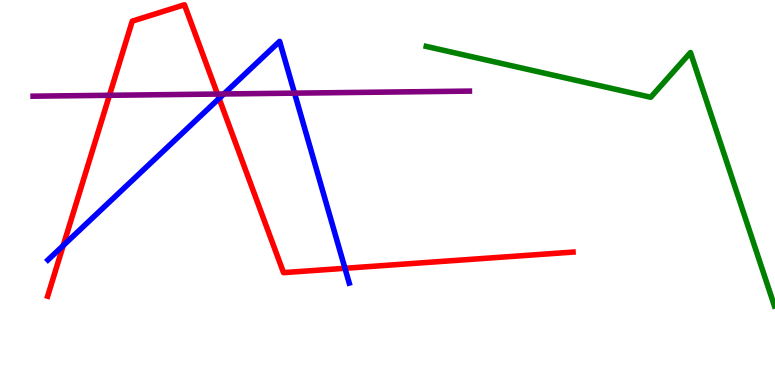[{'lines': ['blue', 'red'], 'intersections': [{'x': 0.816, 'y': 3.62}, {'x': 2.83, 'y': 7.44}, {'x': 4.45, 'y': 3.03}]}, {'lines': ['green', 'red'], 'intersections': []}, {'lines': ['purple', 'red'], 'intersections': [{'x': 1.41, 'y': 7.52}, {'x': 2.81, 'y': 7.56}]}, {'lines': ['blue', 'green'], 'intersections': []}, {'lines': ['blue', 'purple'], 'intersections': [{'x': 2.89, 'y': 7.56}, {'x': 3.8, 'y': 7.58}]}, {'lines': ['green', 'purple'], 'intersections': []}]